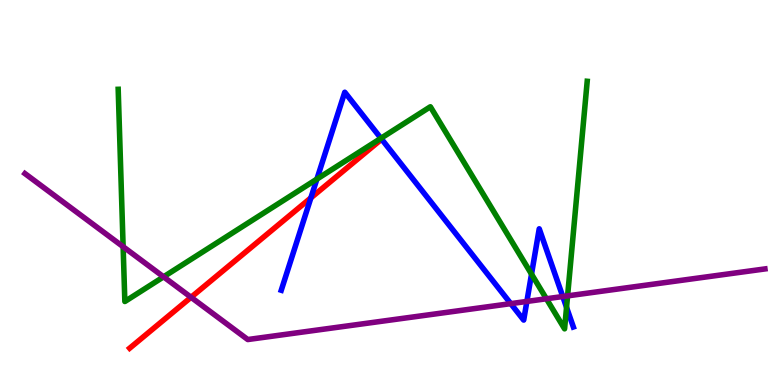[{'lines': ['blue', 'red'], 'intersections': [{'x': 4.01, 'y': 4.86}]}, {'lines': ['green', 'red'], 'intersections': []}, {'lines': ['purple', 'red'], 'intersections': [{'x': 2.47, 'y': 2.28}]}, {'lines': ['blue', 'green'], 'intersections': [{'x': 4.09, 'y': 5.35}, {'x': 4.92, 'y': 6.41}, {'x': 6.86, 'y': 2.88}, {'x': 7.31, 'y': 2.02}]}, {'lines': ['blue', 'purple'], 'intersections': [{'x': 6.59, 'y': 2.11}, {'x': 6.8, 'y': 2.17}, {'x': 7.26, 'y': 2.3}]}, {'lines': ['green', 'purple'], 'intersections': [{'x': 1.59, 'y': 3.59}, {'x': 2.11, 'y': 2.81}, {'x': 7.05, 'y': 2.24}, {'x': 7.32, 'y': 2.31}]}]